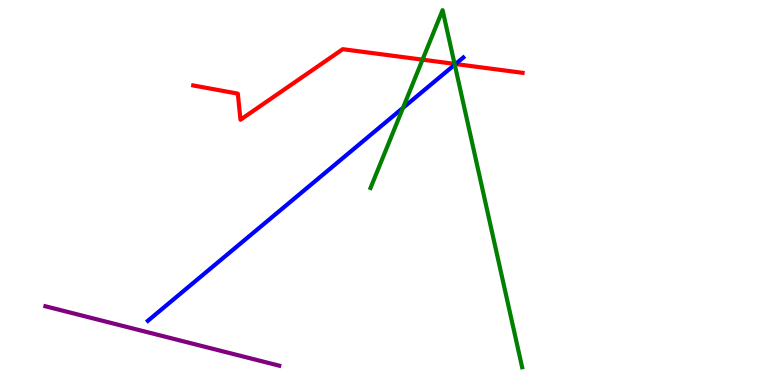[{'lines': ['blue', 'red'], 'intersections': [{'x': 5.88, 'y': 8.34}]}, {'lines': ['green', 'red'], 'intersections': [{'x': 5.45, 'y': 8.45}, {'x': 5.87, 'y': 8.34}]}, {'lines': ['purple', 'red'], 'intersections': []}, {'lines': ['blue', 'green'], 'intersections': [{'x': 5.2, 'y': 7.2}, {'x': 5.87, 'y': 8.32}]}, {'lines': ['blue', 'purple'], 'intersections': []}, {'lines': ['green', 'purple'], 'intersections': []}]